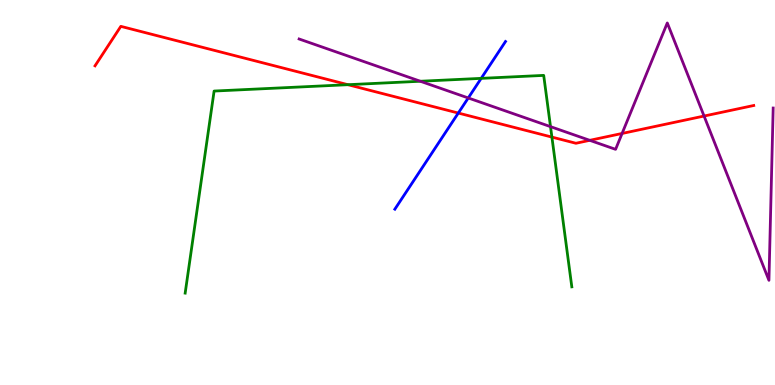[{'lines': ['blue', 'red'], 'intersections': [{'x': 5.91, 'y': 7.06}]}, {'lines': ['green', 'red'], 'intersections': [{'x': 4.49, 'y': 7.8}, {'x': 7.12, 'y': 6.44}]}, {'lines': ['purple', 'red'], 'intersections': [{'x': 7.61, 'y': 6.36}, {'x': 8.03, 'y': 6.53}, {'x': 9.08, 'y': 6.99}]}, {'lines': ['blue', 'green'], 'intersections': [{'x': 6.21, 'y': 7.96}]}, {'lines': ['blue', 'purple'], 'intersections': [{'x': 6.04, 'y': 7.46}]}, {'lines': ['green', 'purple'], 'intersections': [{'x': 5.42, 'y': 7.89}, {'x': 7.1, 'y': 6.71}]}]